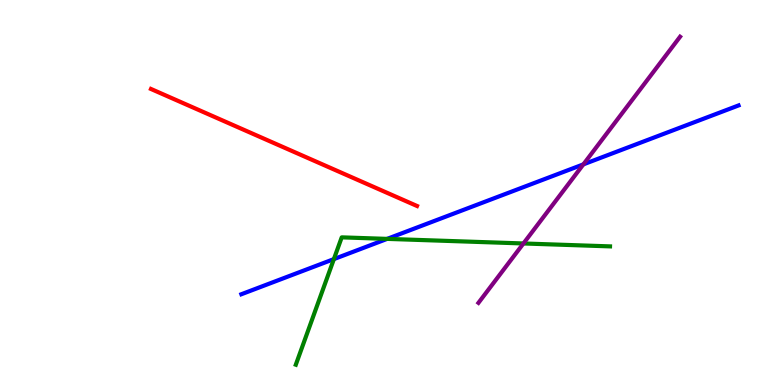[{'lines': ['blue', 'red'], 'intersections': []}, {'lines': ['green', 'red'], 'intersections': []}, {'lines': ['purple', 'red'], 'intersections': []}, {'lines': ['blue', 'green'], 'intersections': [{'x': 4.31, 'y': 3.27}, {'x': 5.0, 'y': 3.8}]}, {'lines': ['blue', 'purple'], 'intersections': [{'x': 7.53, 'y': 5.73}]}, {'lines': ['green', 'purple'], 'intersections': [{'x': 6.75, 'y': 3.68}]}]